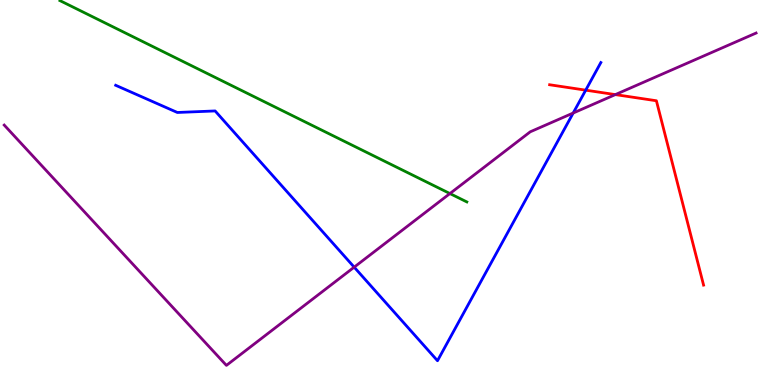[{'lines': ['blue', 'red'], 'intersections': [{'x': 7.56, 'y': 7.66}]}, {'lines': ['green', 'red'], 'intersections': []}, {'lines': ['purple', 'red'], 'intersections': [{'x': 7.94, 'y': 7.54}]}, {'lines': ['blue', 'green'], 'intersections': []}, {'lines': ['blue', 'purple'], 'intersections': [{'x': 4.57, 'y': 3.06}, {'x': 7.4, 'y': 7.06}]}, {'lines': ['green', 'purple'], 'intersections': [{'x': 5.81, 'y': 4.97}]}]